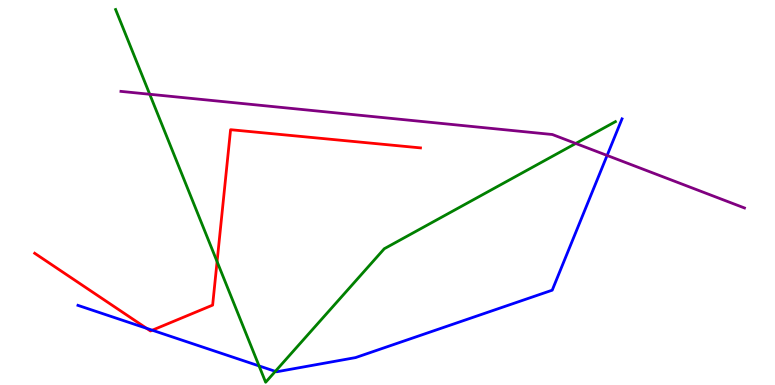[{'lines': ['blue', 'red'], 'intersections': [{'x': 1.89, 'y': 1.47}, {'x': 1.96, 'y': 1.42}]}, {'lines': ['green', 'red'], 'intersections': [{'x': 2.8, 'y': 3.2}]}, {'lines': ['purple', 'red'], 'intersections': []}, {'lines': ['blue', 'green'], 'intersections': [{'x': 3.34, 'y': 0.496}, {'x': 3.55, 'y': 0.354}]}, {'lines': ['blue', 'purple'], 'intersections': [{'x': 7.83, 'y': 5.96}]}, {'lines': ['green', 'purple'], 'intersections': [{'x': 1.93, 'y': 7.55}, {'x': 7.43, 'y': 6.27}]}]